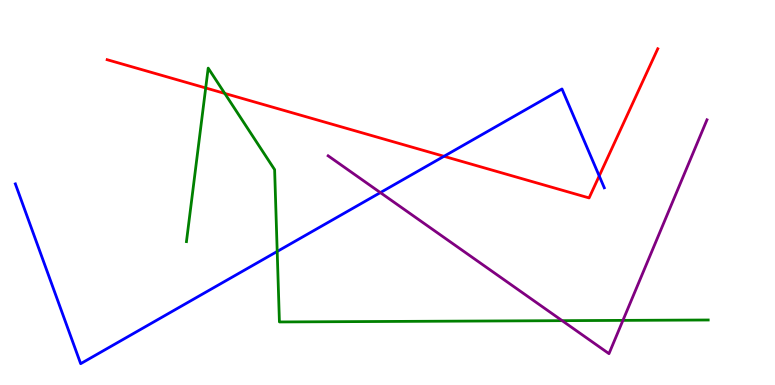[{'lines': ['blue', 'red'], 'intersections': [{'x': 5.73, 'y': 5.94}, {'x': 7.73, 'y': 5.43}]}, {'lines': ['green', 'red'], 'intersections': [{'x': 2.65, 'y': 7.72}, {'x': 2.9, 'y': 7.57}]}, {'lines': ['purple', 'red'], 'intersections': []}, {'lines': ['blue', 'green'], 'intersections': [{'x': 3.58, 'y': 3.47}]}, {'lines': ['blue', 'purple'], 'intersections': [{'x': 4.91, 'y': 5.0}]}, {'lines': ['green', 'purple'], 'intersections': [{'x': 7.25, 'y': 1.67}, {'x': 8.04, 'y': 1.68}]}]